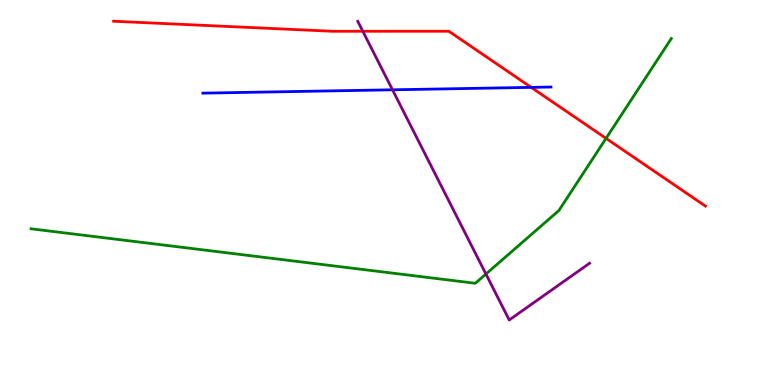[{'lines': ['blue', 'red'], 'intersections': [{'x': 6.85, 'y': 7.73}]}, {'lines': ['green', 'red'], 'intersections': [{'x': 7.82, 'y': 6.41}]}, {'lines': ['purple', 'red'], 'intersections': [{'x': 4.68, 'y': 9.19}]}, {'lines': ['blue', 'green'], 'intersections': []}, {'lines': ['blue', 'purple'], 'intersections': [{'x': 5.06, 'y': 7.67}]}, {'lines': ['green', 'purple'], 'intersections': [{'x': 6.27, 'y': 2.88}]}]